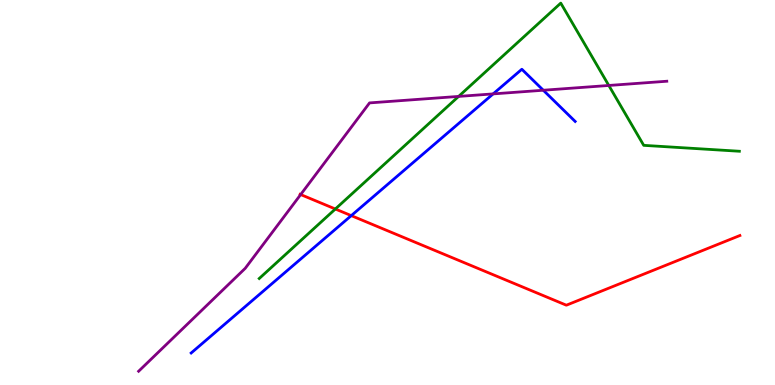[{'lines': ['blue', 'red'], 'intersections': [{'x': 4.53, 'y': 4.4}]}, {'lines': ['green', 'red'], 'intersections': [{'x': 4.33, 'y': 4.57}]}, {'lines': ['purple', 'red'], 'intersections': [{'x': 3.88, 'y': 4.95}]}, {'lines': ['blue', 'green'], 'intersections': []}, {'lines': ['blue', 'purple'], 'intersections': [{'x': 6.36, 'y': 7.56}, {'x': 7.01, 'y': 7.66}]}, {'lines': ['green', 'purple'], 'intersections': [{'x': 5.92, 'y': 7.5}, {'x': 7.86, 'y': 7.78}]}]